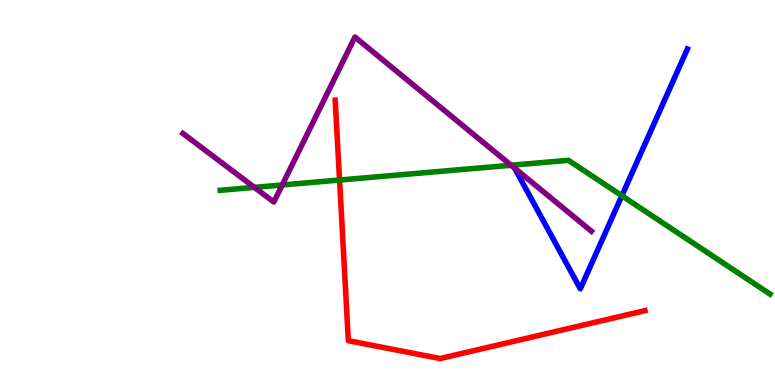[{'lines': ['blue', 'red'], 'intersections': []}, {'lines': ['green', 'red'], 'intersections': [{'x': 4.38, 'y': 5.32}]}, {'lines': ['purple', 'red'], 'intersections': []}, {'lines': ['blue', 'green'], 'intersections': [{'x': 8.02, 'y': 4.92}]}, {'lines': ['blue', 'purple'], 'intersections': [{'x': 6.64, 'y': 5.63}]}, {'lines': ['green', 'purple'], 'intersections': [{'x': 3.28, 'y': 5.13}, {'x': 3.64, 'y': 5.2}, {'x': 6.59, 'y': 5.71}]}]